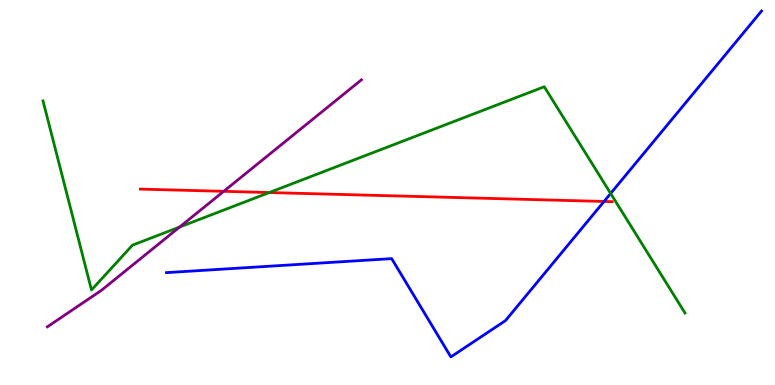[{'lines': ['blue', 'red'], 'intersections': [{'x': 7.79, 'y': 4.77}]}, {'lines': ['green', 'red'], 'intersections': [{'x': 3.47, 'y': 5.0}]}, {'lines': ['purple', 'red'], 'intersections': [{'x': 2.89, 'y': 5.03}]}, {'lines': ['blue', 'green'], 'intersections': [{'x': 7.88, 'y': 4.98}]}, {'lines': ['blue', 'purple'], 'intersections': []}, {'lines': ['green', 'purple'], 'intersections': [{'x': 2.32, 'y': 4.1}]}]